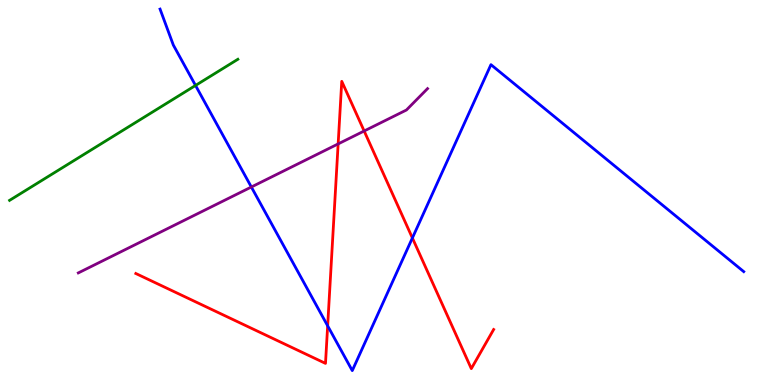[{'lines': ['blue', 'red'], 'intersections': [{'x': 4.23, 'y': 1.54}, {'x': 5.32, 'y': 3.82}]}, {'lines': ['green', 'red'], 'intersections': []}, {'lines': ['purple', 'red'], 'intersections': [{'x': 4.36, 'y': 6.26}, {'x': 4.7, 'y': 6.6}]}, {'lines': ['blue', 'green'], 'intersections': [{'x': 2.52, 'y': 7.78}]}, {'lines': ['blue', 'purple'], 'intersections': [{'x': 3.24, 'y': 5.14}]}, {'lines': ['green', 'purple'], 'intersections': []}]